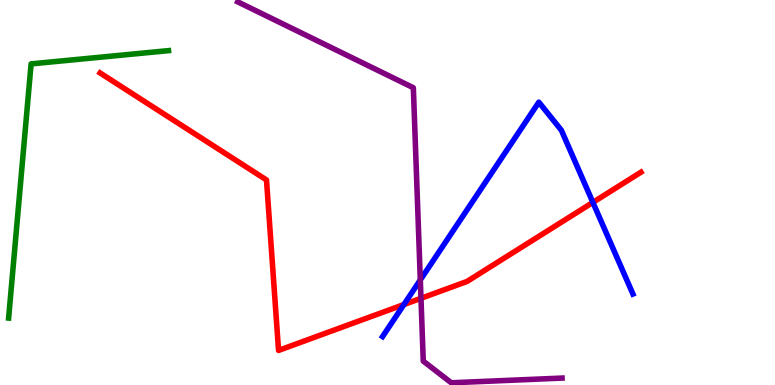[{'lines': ['blue', 'red'], 'intersections': [{'x': 5.21, 'y': 2.09}, {'x': 7.65, 'y': 4.74}]}, {'lines': ['green', 'red'], 'intersections': []}, {'lines': ['purple', 'red'], 'intersections': [{'x': 5.43, 'y': 2.25}]}, {'lines': ['blue', 'green'], 'intersections': []}, {'lines': ['blue', 'purple'], 'intersections': [{'x': 5.42, 'y': 2.73}]}, {'lines': ['green', 'purple'], 'intersections': []}]